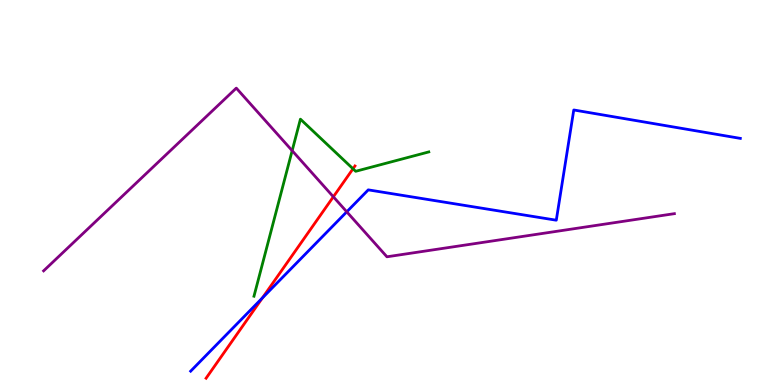[{'lines': ['blue', 'red'], 'intersections': [{'x': 3.39, 'y': 2.26}]}, {'lines': ['green', 'red'], 'intersections': [{'x': 4.55, 'y': 5.62}]}, {'lines': ['purple', 'red'], 'intersections': [{'x': 4.3, 'y': 4.89}]}, {'lines': ['blue', 'green'], 'intersections': []}, {'lines': ['blue', 'purple'], 'intersections': [{'x': 4.47, 'y': 4.5}]}, {'lines': ['green', 'purple'], 'intersections': [{'x': 3.77, 'y': 6.09}]}]